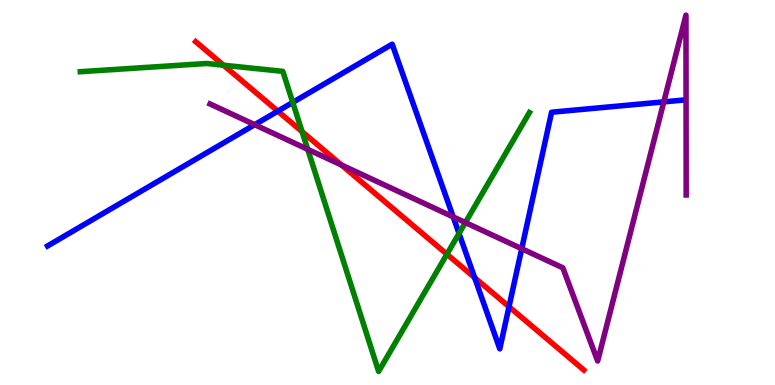[{'lines': ['blue', 'red'], 'intersections': [{'x': 3.58, 'y': 7.11}, {'x': 6.12, 'y': 2.79}, {'x': 6.57, 'y': 2.03}]}, {'lines': ['green', 'red'], 'intersections': [{'x': 2.88, 'y': 8.31}, {'x': 3.9, 'y': 6.58}, {'x': 5.77, 'y': 3.4}]}, {'lines': ['purple', 'red'], 'intersections': [{'x': 4.41, 'y': 5.71}]}, {'lines': ['blue', 'green'], 'intersections': [{'x': 3.78, 'y': 7.34}, {'x': 5.92, 'y': 3.94}]}, {'lines': ['blue', 'purple'], 'intersections': [{'x': 3.29, 'y': 6.76}, {'x': 5.85, 'y': 4.37}, {'x': 6.73, 'y': 3.54}, {'x': 8.57, 'y': 7.35}]}, {'lines': ['green', 'purple'], 'intersections': [{'x': 3.97, 'y': 6.12}, {'x': 6.0, 'y': 4.22}]}]